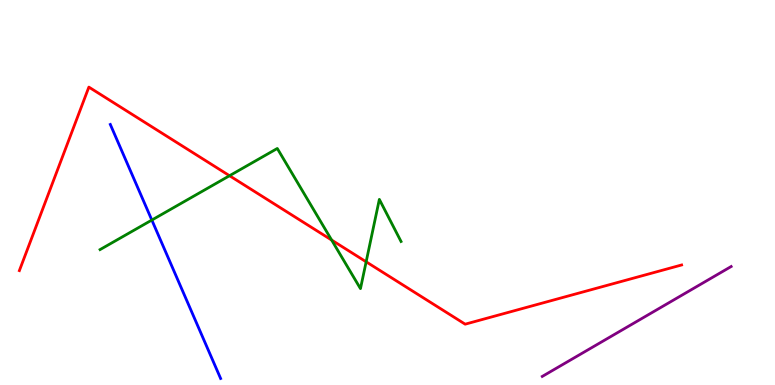[{'lines': ['blue', 'red'], 'intersections': []}, {'lines': ['green', 'red'], 'intersections': [{'x': 2.96, 'y': 5.44}, {'x': 4.28, 'y': 3.76}, {'x': 4.72, 'y': 3.2}]}, {'lines': ['purple', 'red'], 'intersections': []}, {'lines': ['blue', 'green'], 'intersections': [{'x': 1.96, 'y': 4.28}]}, {'lines': ['blue', 'purple'], 'intersections': []}, {'lines': ['green', 'purple'], 'intersections': []}]